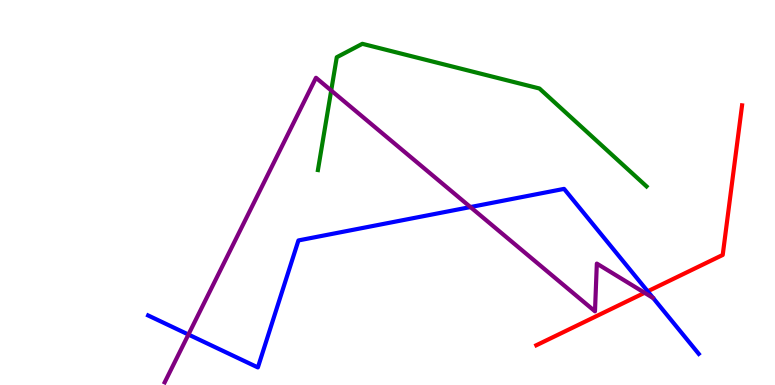[{'lines': ['blue', 'red'], 'intersections': [{'x': 8.36, 'y': 2.43}]}, {'lines': ['green', 'red'], 'intersections': []}, {'lines': ['purple', 'red'], 'intersections': [{'x': 8.32, 'y': 2.39}]}, {'lines': ['blue', 'green'], 'intersections': []}, {'lines': ['blue', 'purple'], 'intersections': [{'x': 2.43, 'y': 1.31}, {'x': 6.07, 'y': 4.62}]}, {'lines': ['green', 'purple'], 'intersections': [{'x': 4.27, 'y': 7.65}]}]